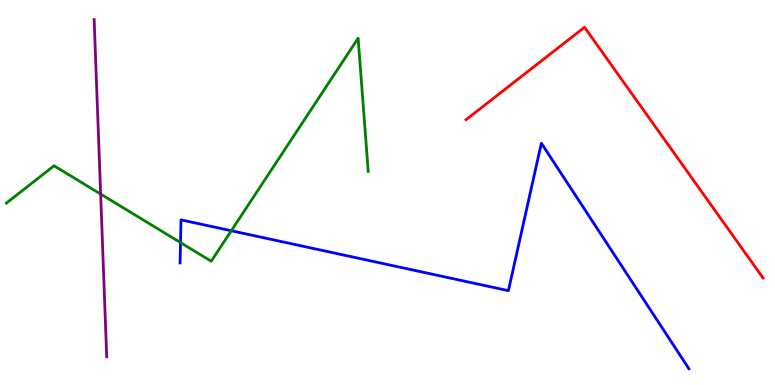[{'lines': ['blue', 'red'], 'intersections': []}, {'lines': ['green', 'red'], 'intersections': []}, {'lines': ['purple', 'red'], 'intersections': []}, {'lines': ['blue', 'green'], 'intersections': [{'x': 2.33, 'y': 3.7}, {'x': 2.98, 'y': 4.01}]}, {'lines': ['blue', 'purple'], 'intersections': []}, {'lines': ['green', 'purple'], 'intersections': [{'x': 1.3, 'y': 4.96}]}]